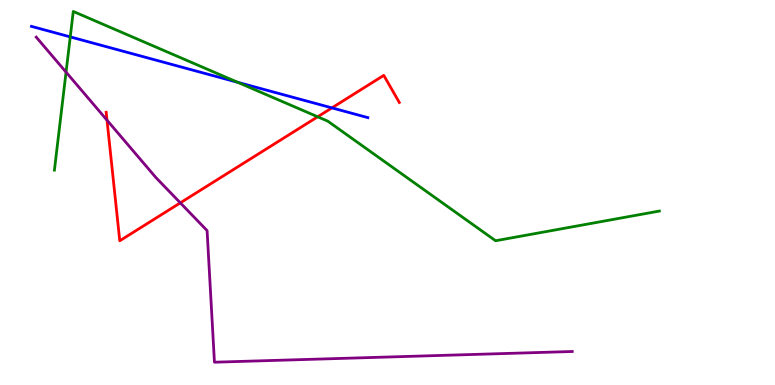[{'lines': ['blue', 'red'], 'intersections': [{'x': 4.28, 'y': 7.2}]}, {'lines': ['green', 'red'], 'intersections': [{'x': 4.1, 'y': 6.97}]}, {'lines': ['purple', 'red'], 'intersections': [{'x': 1.38, 'y': 6.88}, {'x': 2.33, 'y': 4.73}]}, {'lines': ['blue', 'green'], 'intersections': [{'x': 0.906, 'y': 9.04}, {'x': 3.07, 'y': 7.86}]}, {'lines': ['blue', 'purple'], 'intersections': []}, {'lines': ['green', 'purple'], 'intersections': [{'x': 0.852, 'y': 8.13}]}]